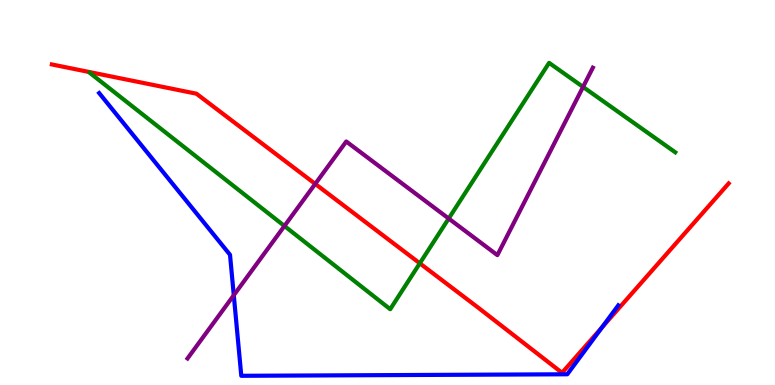[{'lines': ['blue', 'red'], 'intersections': [{'x': 7.77, 'y': 1.5}]}, {'lines': ['green', 'red'], 'intersections': [{'x': 5.42, 'y': 3.16}]}, {'lines': ['purple', 'red'], 'intersections': [{'x': 4.07, 'y': 5.22}]}, {'lines': ['blue', 'green'], 'intersections': []}, {'lines': ['blue', 'purple'], 'intersections': [{'x': 3.02, 'y': 2.33}]}, {'lines': ['green', 'purple'], 'intersections': [{'x': 3.67, 'y': 4.13}, {'x': 5.79, 'y': 4.32}, {'x': 7.52, 'y': 7.74}]}]